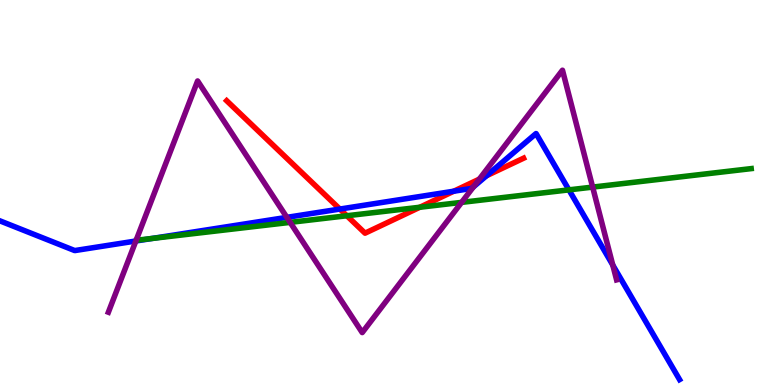[{'lines': ['blue', 'red'], 'intersections': [{'x': 4.39, 'y': 4.57}, {'x': 5.85, 'y': 5.03}, {'x': 6.28, 'y': 5.44}]}, {'lines': ['green', 'red'], 'intersections': [{'x': 4.48, 'y': 4.4}, {'x': 5.42, 'y': 4.62}]}, {'lines': ['purple', 'red'], 'intersections': [{'x': 6.19, 'y': 5.35}]}, {'lines': ['blue', 'green'], 'intersections': [{'x': 1.96, 'y': 3.81}, {'x': 7.34, 'y': 5.07}]}, {'lines': ['blue', 'purple'], 'intersections': [{'x': 1.75, 'y': 3.74}, {'x': 3.7, 'y': 4.35}, {'x': 6.11, 'y': 5.14}, {'x': 7.91, 'y': 3.12}]}, {'lines': ['green', 'purple'], 'intersections': [{'x': 3.74, 'y': 4.22}, {'x': 5.96, 'y': 4.74}, {'x': 7.65, 'y': 5.14}]}]